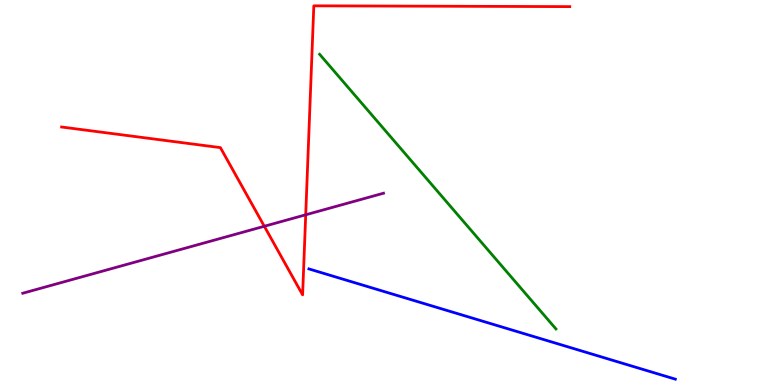[{'lines': ['blue', 'red'], 'intersections': []}, {'lines': ['green', 'red'], 'intersections': []}, {'lines': ['purple', 'red'], 'intersections': [{'x': 3.41, 'y': 4.12}, {'x': 3.94, 'y': 4.42}]}, {'lines': ['blue', 'green'], 'intersections': []}, {'lines': ['blue', 'purple'], 'intersections': []}, {'lines': ['green', 'purple'], 'intersections': []}]